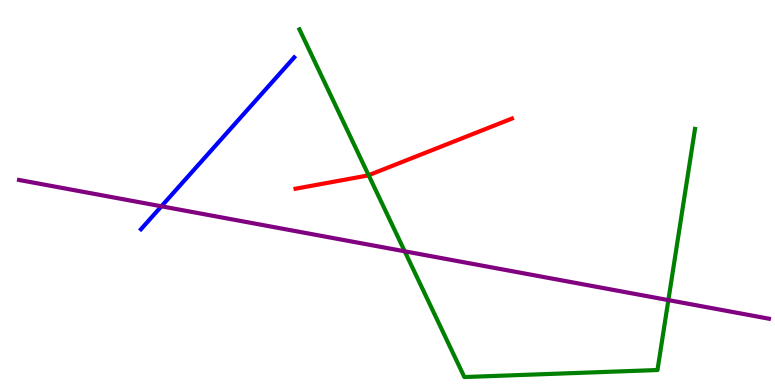[{'lines': ['blue', 'red'], 'intersections': []}, {'lines': ['green', 'red'], 'intersections': [{'x': 4.76, 'y': 5.45}]}, {'lines': ['purple', 'red'], 'intersections': []}, {'lines': ['blue', 'green'], 'intersections': []}, {'lines': ['blue', 'purple'], 'intersections': [{'x': 2.08, 'y': 4.64}]}, {'lines': ['green', 'purple'], 'intersections': [{'x': 5.22, 'y': 3.47}, {'x': 8.62, 'y': 2.21}]}]